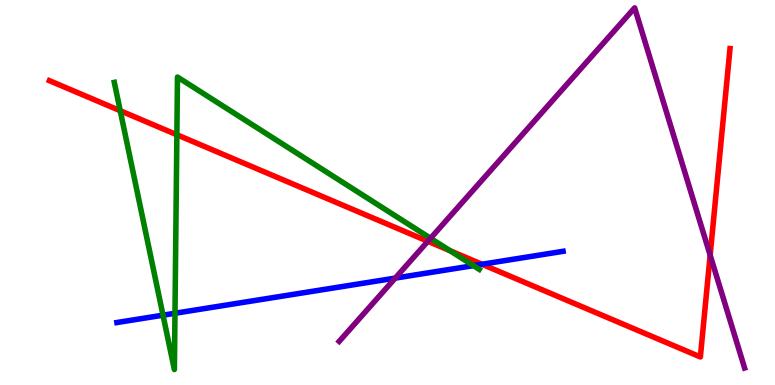[{'lines': ['blue', 'red'], 'intersections': [{'x': 6.22, 'y': 3.14}]}, {'lines': ['green', 'red'], 'intersections': [{'x': 1.55, 'y': 7.12}, {'x': 2.28, 'y': 6.5}, {'x': 5.81, 'y': 3.49}]}, {'lines': ['purple', 'red'], 'intersections': [{'x': 5.52, 'y': 3.73}, {'x': 9.16, 'y': 3.37}]}, {'lines': ['blue', 'green'], 'intersections': [{'x': 2.1, 'y': 1.81}, {'x': 2.26, 'y': 1.86}, {'x': 6.11, 'y': 3.1}]}, {'lines': ['blue', 'purple'], 'intersections': [{'x': 5.1, 'y': 2.78}]}, {'lines': ['green', 'purple'], 'intersections': [{'x': 5.56, 'y': 3.81}]}]